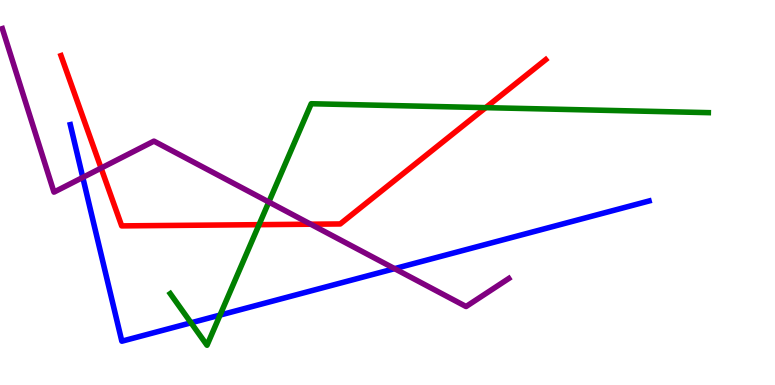[{'lines': ['blue', 'red'], 'intersections': []}, {'lines': ['green', 'red'], 'intersections': [{'x': 3.34, 'y': 4.16}, {'x': 6.27, 'y': 7.2}]}, {'lines': ['purple', 'red'], 'intersections': [{'x': 1.3, 'y': 5.63}, {'x': 4.01, 'y': 4.18}]}, {'lines': ['blue', 'green'], 'intersections': [{'x': 2.46, 'y': 1.62}, {'x': 2.84, 'y': 1.82}]}, {'lines': ['blue', 'purple'], 'intersections': [{'x': 1.07, 'y': 5.39}, {'x': 5.09, 'y': 3.02}]}, {'lines': ['green', 'purple'], 'intersections': [{'x': 3.47, 'y': 4.75}]}]